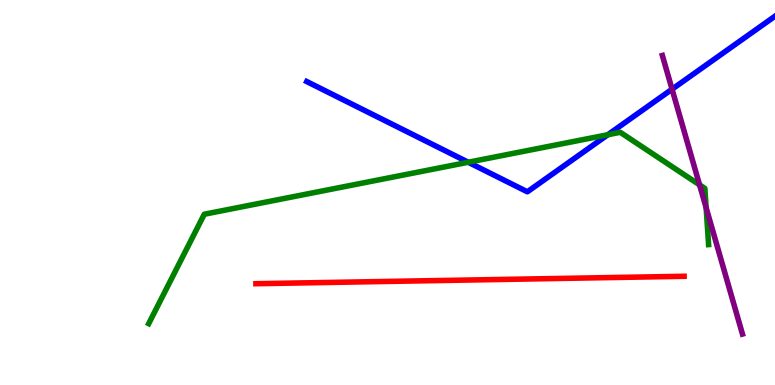[{'lines': ['blue', 'red'], 'intersections': []}, {'lines': ['green', 'red'], 'intersections': []}, {'lines': ['purple', 'red'], 'intersections': []}, {'lines': ['blue', 'green'], 'intersections': [{'x': 6.04, 'y': 5.79}, {'x': 7.84, 'y': 6.5}]}, {'lines': ['blue', 'purple'], 'intersections': [{'x': 8.67, 'y': 7.68}]}, {'lines': ['green', 'purple'], 'intersections': [{'x': 9.03, 'y': 5.2}, {'x': 9.11, 'y': 4.6}]}]